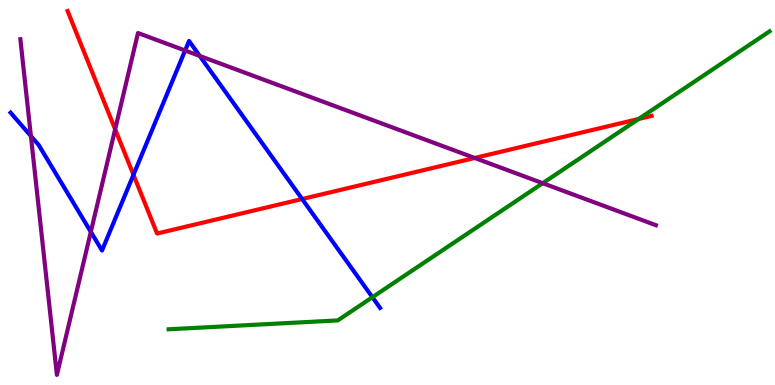[{'lines': ['blue', 'red'], 'intersections': [{'x': 1.72, 'y': 5.46}, {'x': 3.9, 'y': 4.83}]}, {'lines': ['green', 'red'], 'intersections': [{'x': 8.24, 'y': 6.91}]}, {'lines': ['purple', 'red'], 'intersections': [{'x': 1.49, 'y': 6.64}, {'x': 6.13, 'y': 5.9}]}, {'lines': ['blue', 'green'], 'intersections': [{'x': 4.81, 'y': 2.28}]}, {'lines': ['blue', 'purple'], 'intersections': [{'x': 0.399, 'y': 6.47}, {'x': 1.17, 'y': 3.98}, {'x': 2.39, 'y': 8.69}, {'x': 2.58, 'y': 8.55}]}, {'lines': ['green', 'purple'], 'intersections': [{'x': 7.0, 'y': 5.24}]}]